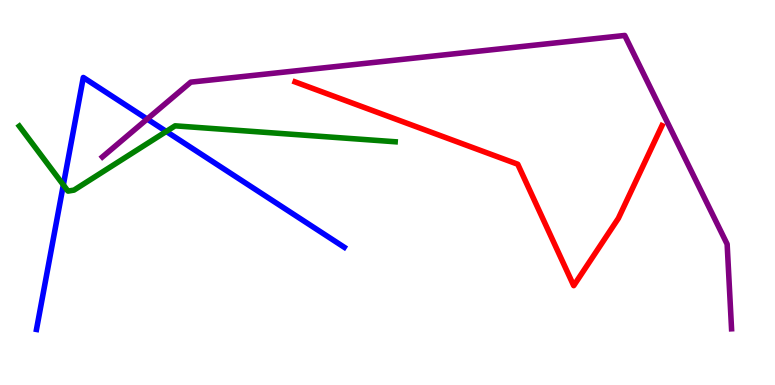[{'lines': ['blue', 'red'], 'intersections': []}, {'lines': ['green', 'red'], 'intersections': []}, {'lines': ['purple', 'red'], 'intersections': []}, {'lines': ['blue', 'green'], 'intersections': [{'x': 0.817, 'y': 5.2}, {'x': 2.15, 'y': 6.59}]}, {'lines': ['blue', 'purple'], 'intersections': [{'x': 1.9, 'y': 6.91}]}, {'lines': ['green', 'purple'], 'intersections': []}]